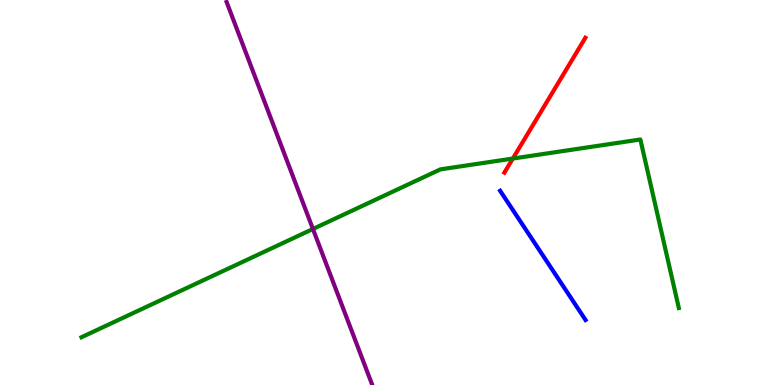[{'lines': ['blue', 'red'], 'intersections': []}, {'lines': ['green', 'red'], 'intersections': [{'x': 6.62, 'y': 5.88}]}, {'lines': ['purple', 'red'], 'intersections': []}, {'lines': ['blue', 'green'], 'intersections': []}, {'lines': ['blue', 'purple'], 'intersections': []}, {'lines': ['green', 'purple'], 'intersections': [{'x': 4.04, 'y': 4.05}]}]